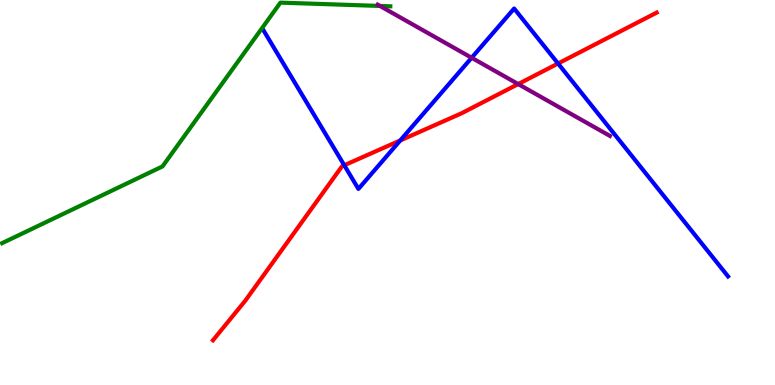[{'lines': ['blue', 'red'], 'intersections': [{'x': 4.44, 'y': 5.71}, {'x': 5.16, 'y': 6.35}, {'x': 7.2, 'y': 8.35}]}, {'lines': ['green', 'red'], 'intersections': []}, {'lines': ['purple', 'red'], 'intersections': [{'x': 6.69, 'y': 7.82}]}, {'lines': ['blue', 'green'], 'intersections': []}, {'lines': ['blue', 'purple'], 'intersections': [{'x': 6.09, 'y': 8.5}]}, {'lines': ['green', 'purple'], 'intersections': [{'x': 4.9, 'y': 9.85}]}]